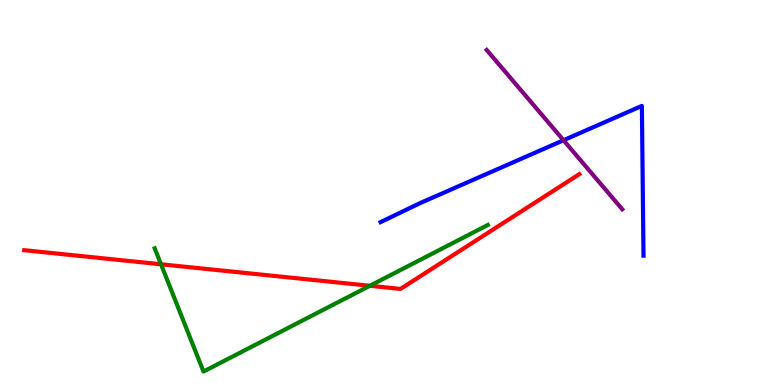[{'lines': ['blue', 'red'], 'intersections': []}, {'lines': ['green', 'red'], 'intersections': [{'x': 2.08, 'y': 3.14}, {'x': 4.77, 'y': 2.58}]}, {'lines': ['purple', 'red'], 'intersections': []}, {'lines': ['blue', 'green'], 'intersections': []}, {'lines': ['blue', 'purple'], 'intersections': [{'x': 7.27, 'y': 6.36}]}, {'lines': ['green', 'purple'], 'intersections': []}]